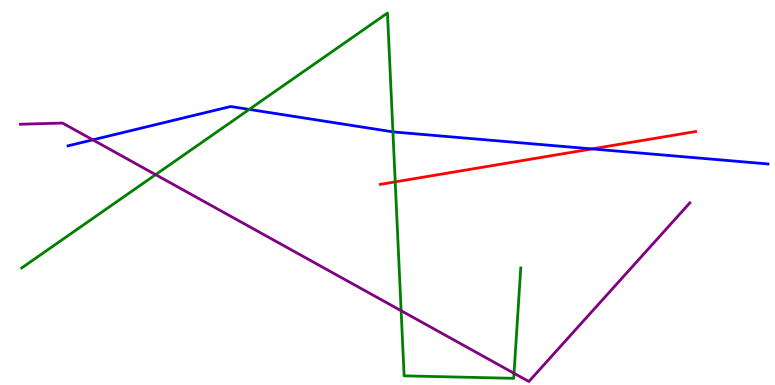[{'lines': ['blue', 'red'], 'intersections': [{'x': 7.64, 'y': 6.13}]}, {'lines': ['green', 'red'], 'intersections': [{'x': 5.1, 'y': 5.28}]}, {'lines': ['purple', 'red'], 'intersections': []}, {'lines': ['blue', 'green'], 'intersections': [{'x': 3.22, 'y': 7.16}, {'x': 5.07, 'y': 6.58}]}, {'lines': ['blue', 'purple'], 'intersections': [{'x': 1.2, 'y': 6.37}]}, {'lines': ['green', 'purple'], 'intersections': [{'x': 2.01, 'y': 5.46}, {'x': 5.18, 'y': 1.93}, {'x': 6.63, 'y': 0.304}]}]